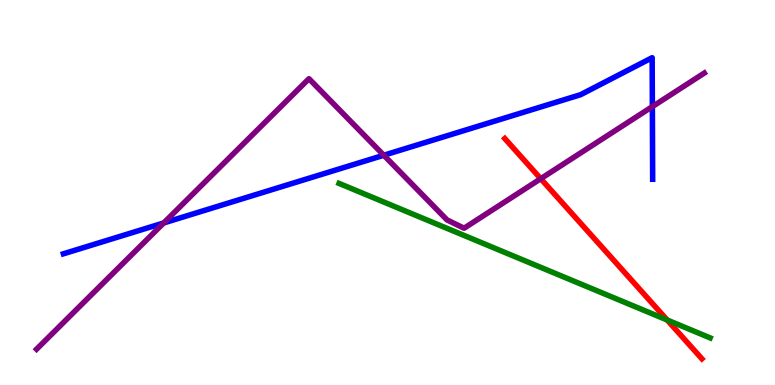[{'lines': ['blue', 'red'], 'intersections': []}, {'lines': ['green', 'red'], 'intersections': [{'x': 8.61, 'y': 1.69}]}, {'lines': ['purple', 'red'], 'intersections': [{'x': 6.98, 'y': 5.36}]}, {'lines': ['blue', 'green'], 'intersections': []}, {'lines': ['blue', 'purple'], 'intersections': [{'x': 2.11, 'y': 4.21}, {'x': 4.95, 'y': 5.97}, {'x': 8.42, 'y': 7.23}]}, {'lines': ['green', 'purple'], 'intersections': []}]